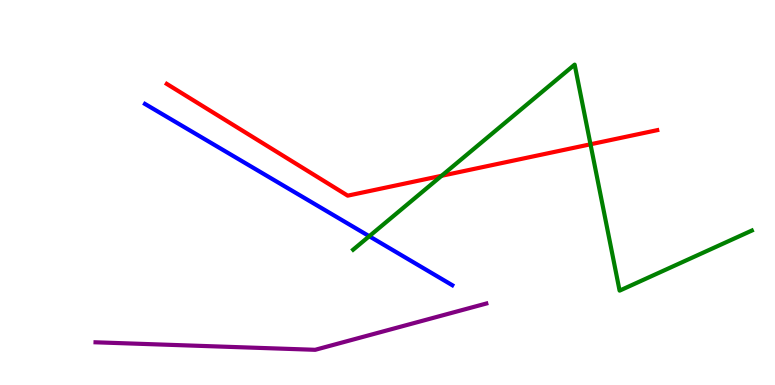[{'lines': ['blue', 'red'], 'intersections': []}, {'lines': ['green', 'red'], 'intersections': [{'x': 5.7, 'y': 5.43}, {'x': 7.62, 'y': 6.25}]}, {'lines': ['purple', 'red'], 'intersections': []}, {'lines': ['blue', 'green'], 'intersections': [{'x': 4.76, 'y': 3.86}]}, {'lines': ['blue', 'purple'], 'intersections': []}, {'lines': ['green', 'purple'], 'intersections': []}]